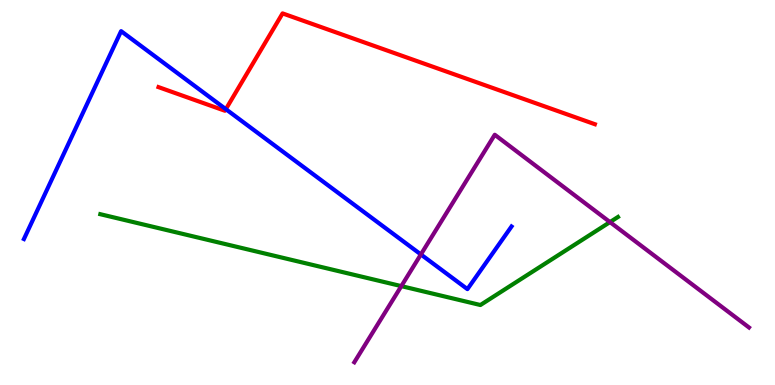[{'lines': ['blue', 'red'], 'intersections': [{'x': 2.91, 'y': 7.16}]}, {'lines': ['green', 'red'], 'intersections': []}, {'lines': ['purple', 'red'], 'intersections': []}, {'lines': ['blue', 'green'], 'intersections': []}, {'lines': ['blue', 'purple'], 'intersections': [{'x': 5.43, 'y': 3.39}]}, {'lines': ['green', 'purple'], 'intersections': [{'x': 5.18, 'y': 2.57}, {'x': 7.87, 'y': 4.23}]}]